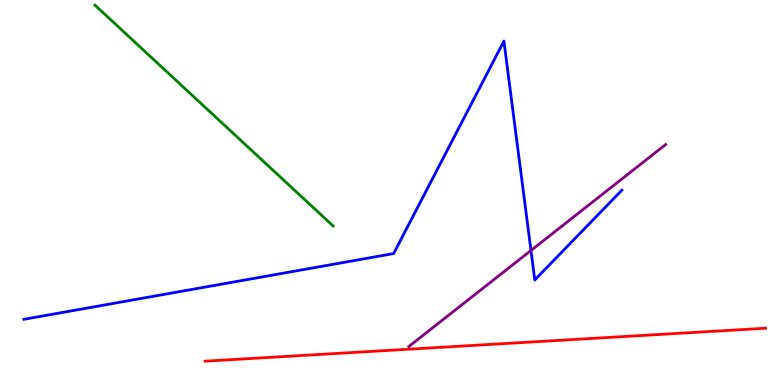[{'lines': ['blue', 'red'], 'intersections': []}, {'lines': ['green', 'red'], 'intersections': []}, {'lines': ['purple', 'red'], 'intersections': []}, {'lines': ['blue', 'green'], 'intersections': []}, {'lines': ['blue', 'purple'], 'intersections': [{'x': 6.85, 'y': 3.49}]}, {'lines': ['green', 'purple'], 'intersections': []}]